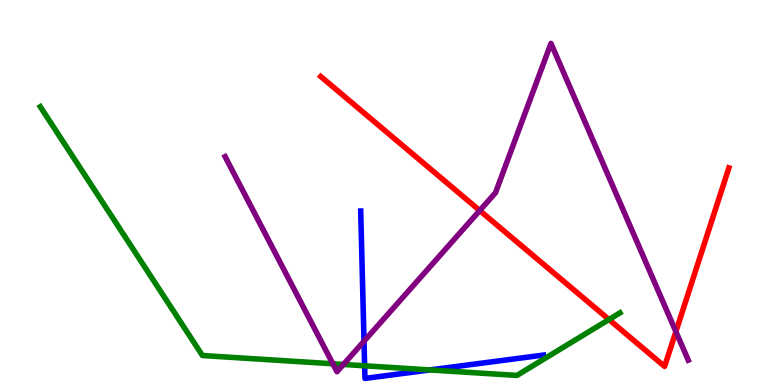[{'lines': ['blue', 'red'], 'intersections': []}, {'lines': ['green', 'red'], 'intersections': [{'x': 7.86, 'y': 1.7}]}, {'lines': ['purple', 'red'], 'intersections': [{'x': 6.19, 'y': 4.53}, {'x': 8.72, 'y': 1.39}]}, {'lines': ['blue', 'green'], 'intersections': [{'x': 4.7, 'y': 0.499}, {'x': 5.55, 'y': 0.391}]}, {'lines': ['blue', 'purple'], 'intersections': [{'x': 4.7, 'y': 1.14}]}, {'lines': ['green', 'purple'], 'intersections': [{'x': 4.29, 'y': 0.551}, {'x': 4.43, 'y': 0.534}]}]